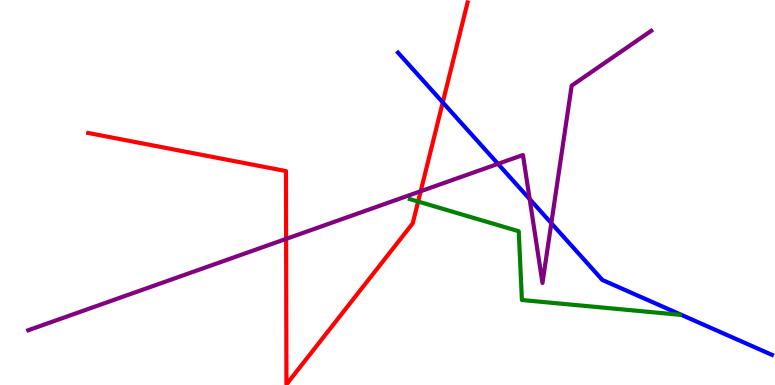[{'lines': ['blue', 'red'], 'intersections': [{'x': 5.71, 'y': 7.34}]}, {'lines': ['green', 'red'], 'intersections': [{'x': 5.4, 'y': 4.77}]}, {'lines': ['purple', 'red'], 'intersections': [{'x': 3.69, 'y': 3.79}, {'x': 5.43, 'y': 5.03}]}, {'lines': ['blue', 'green'], 'intersections': []}, {'lines': ['blue', 'purple'], 'intersections': [{'x': 6.43, 'y': 5.74}, {'x': 6.83, 'y': 4.83}, {'x': 7.11, 'y': 4.2}]}, {'lines': ['green', 'purple'], 'intersections': []}]